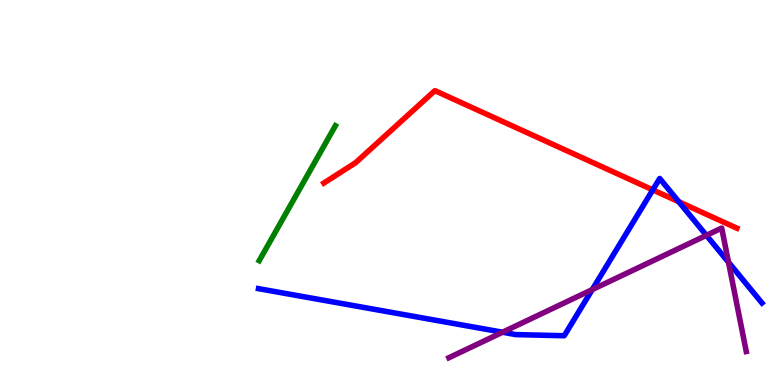[{'lines': ['blue', 'red'], 'intersections': [{'x': 8.42, 'y': 5.07}, {'x': 8.76, 'y': 4.76}]}, {'lines': ['green', 'red'], 'intersections': []}, {'lines': ['purple', 'red'], 'intersections': []}, {'lines': ['blue', 'green'], 'intersections': []}, {'lines': ['blue', 'purple'], 'intersections': [{'x': 6.48, 'y': 1.37}, {'x': 7.64, 'y': 2.48}, {'x': 9.11, 'y': 3.89}, {'x': 9.4, 'y': 3.19}]}, {'lines': ['green', 'purple'], 'intersections': []}]